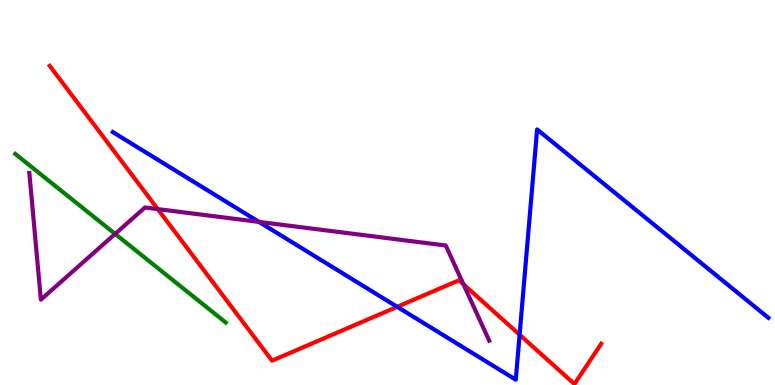[{'lines': ['blue', 'red'], 'intersections': [{'x': 5.13, 'y': 2.03}, {'x': 6.7, 'y': 1.31}]}, {'lines': ['green', 'red'], 'intersections': []}, {'lines': ['purple', 'red'], 'intersections': [{'x': 2.04, 'y': 4.57}, {'x': 5.98, 'y': 2.62}]}, {'lines': ['blue', 'green'], 'intersections': []}, {'lines': ['blue', 'purple'], 'intersections': [{'x': 3.34, 'y': 4.24}]}, {'lines': ['green', 'purple'], 'intersections': [{'x': 1.49, 'y': 3.92}]}]